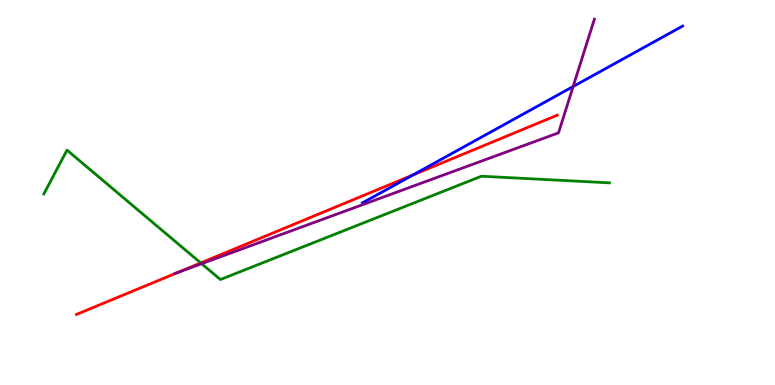[{'lines': ['blue', 'red'], 'intersections': [{'x': 5.33, 'y': 5.45}]}, {'lines': ['green', 'red'], 'intersections': [{'x': 2.59, 'y': 3.17}]}, {'lines': ['purple', 'red'], 'intersections': [{'x': 2.3, 'y': 2.93}]}, {'lines': ['blue', 'green'], 'intersections': []}, {'lines': ['blue', 'purple'], 'intersections': [{'x': 7.4, 'y': 7.75}]}, {'lines': ['green', 'purple'], 'intersections': [{'x': 2.6, 'y': 3.15}]}]